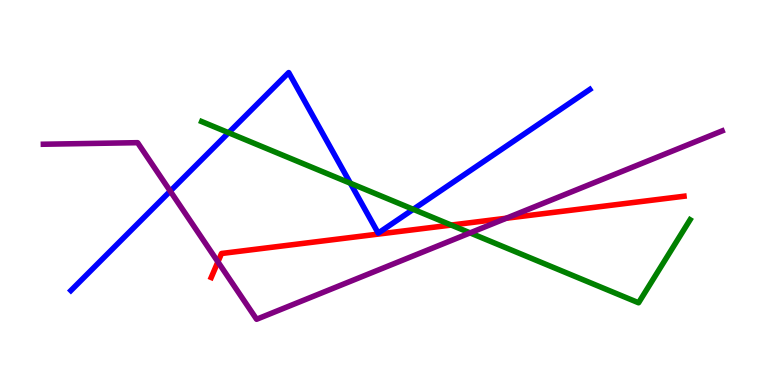[{'lines': ['blue', 'red'], 'intersections': []}, {'lines': ['green', 'red'], 'intersections': [{'x': 5.82, 'y': 4.15}]}, {'lines': ['purple', 'red'], 'intersections': [{'x': 2.81, 'y': 3.2}, {'x': 6.53, 'y': 4.33}]}, {'lines': ['blue', 'green'], 'intersections': [{'x': 2.95, 'y': 6.55}, {'x': 4.52, 'y': 5.24}, {'x': 5.33, 'y': 4.56}]}, {'lines': ['blue', 'purple'], 'intersections': [{'x': 2.2, 'y': 5.04}]}, {'lines': ['green', 'purple'], 'intersections': [{'x': 6.07, 'y': 3.95}]}]